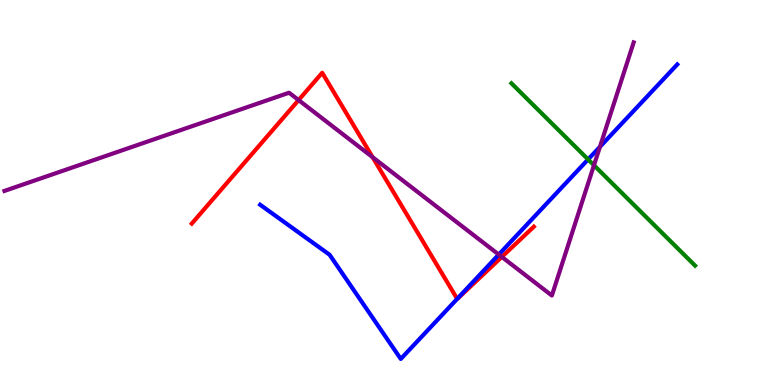[{'lines': ['blue', 'red'], 'intersections': [{'x': 5.9, 'y': 2.24}]}, {'lines': ['green', 'red'], 'intersections': []}, {'lines': ['purple', 'red'], 'intersections': [{'x': 3.85, 'y': 7.4}, {'x': 4.81, 'y': 5.92}, {'x': 6.48, 'y': 3.33}]}, {'lines': ['blue', 'green'], 'intersections': [{'x': 7.59, 'y': 5.86}]}, {'lines': ['blue', 'purple'], 'intersections': [{'x': 6.44, 'y': 3.39}, {'x': 7.74, 'y': 6.19}]}, {'lines': ['green', 'purple'], 'intersections': [{'x': 7.66, 'y': 5.71}]}]